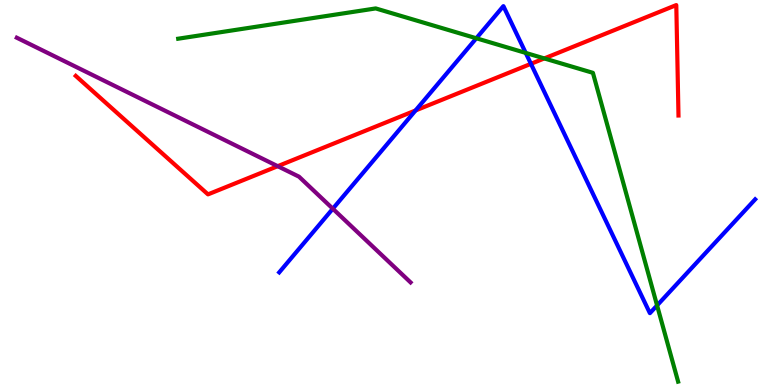[{'lines': ['blue', 'red'], 'intersections': [{'x': 5.36, 'y': 7.13}, {'x': 6.85, 'y': 8.34}]}, {'lines': ['green', 'red'], 'intersections': [{'x': 7.02, 'y': 8.48}]}, {'lines': ['purple', 'red'], 'intersections': [{'x': 3.58, 'y': 5.68}]}, {'lines': ['blue', 'green'], 'intersections': [{'x': 6.15, 'y': 9.01}, {'x': 6.78, 'y': 8.63}, {'x': 8.48, 'y': 2.07}]}, {'lines': ['blue', 'purple'], 'intersections': [{'x': 4.29, 'y': 4.58}]}, {'lines': ['green', 'purple'], 'intersections': []}]